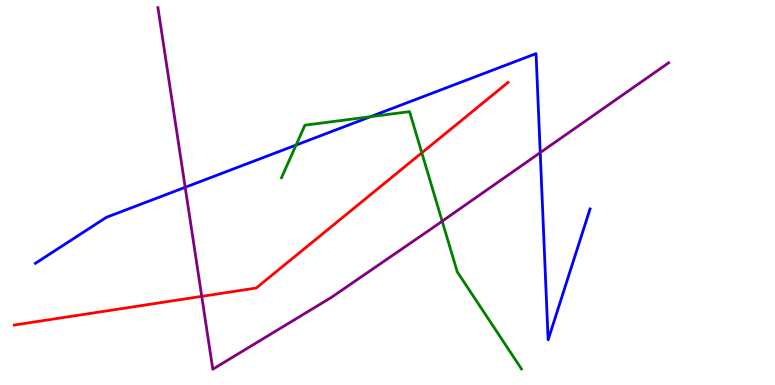[{'lines': ['blue', 'red'], 'intersections': []}, {'lines': ['green', 'red'], 'intersections': [{'x': 5.44, 'y': 6.03}]}, {'lines': ['purple', 'red'], 'intersections': [{'x': 2.6, 'y': 2.3}]}, {'lines': ['blue', 'green'], 'intersections': [{'x': 3.82, 'y': 6.23}, {'x': 4.78, 'y': 6.97}]}, {'lines': ['blue', 'purple'], 'intersections': [{'x': 2.39, 'y': 5.13}, {'x': 6.97, 'y': 6.04}]}, {'lines': ['green', 'purple'], 'intersections': [{'x': 5.71, 'y': 4.25}]}]